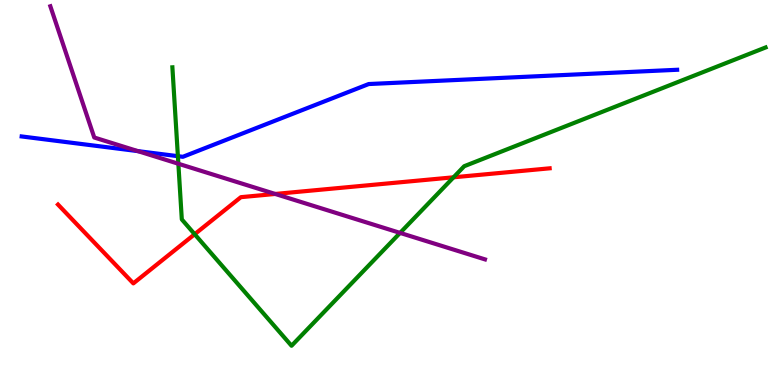[{'lines': ['blue', 'red'], 'intersections': []}, {'lines': ['green', 'red'], 'intersections': [{'x': 2.51, 'y': 3.92}, {'x': 5.85, 'y': 5.39}]}, {'lines': ['purple', 'red'], 'intersections': [{'x': 3.55, 'y': 4.96}]}, {'lines': ['blue', 'green'], 'intersections': [{'x': 2.3, 'y': 5.94}]}, {'lines': ['blue', 'purple'], 'intersections': [{'x': 1.78, 'y': 6.07}]}, {'lines': ['green', 'purple'], 'intersections': [{'x': 2.3, 'y': 5.75}, {'x': 5.16, 'y': 3.95}]}]